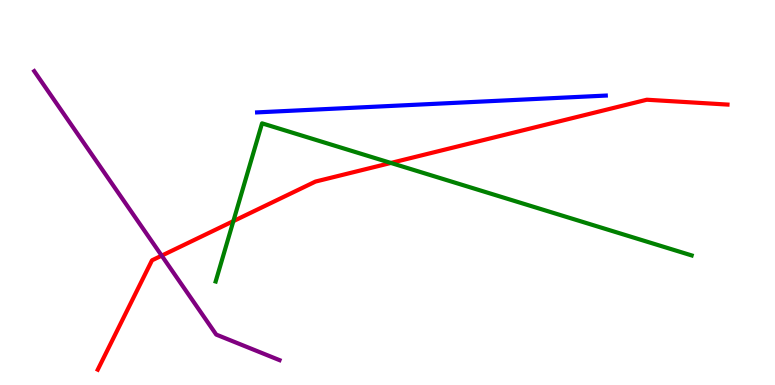[{'lines': ['blue', 'red'], 'intersections': []}, {'lines': ['green', 'red'], 'intersections': [{'x': 3.01, 'y': 4.26}, {'x': 5.04, 'y': 5.77}]}, {'lines': ['purple', 'red'], 'intersections': [{'x': 2.09, 'y': 3.36}]}, {'lines': ['blue', 'green'], 'intersections': []}, {'lines': ['blue', 'purple'], 'intersections': []}, {'lines': ['green', 'purple'], 'intersections': []}]